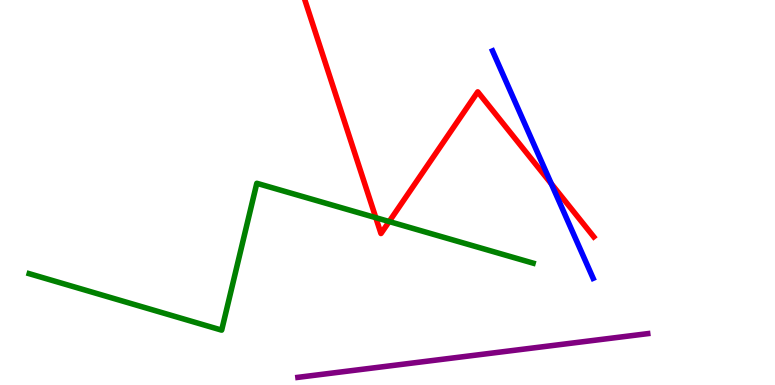[{'lines': ['blue', 'red'], 'intersections': [{'x': 7.11, 'y': 5.23}]}, {'lines': ['green', 'red'], 'intersections': [{'x': 4.85, 'y': 4.35}, {'x': 5.02, 'y': 4.25}]}, {'lines': ['purple', 'red'], 'intersections': []}, {'lines': ['blue', 'green'], 'intersections': []}, {'lines': ['blue', 'purple'], 'intersections': []}, {'lines': ['green', 'purple'], 'intersections': []}]